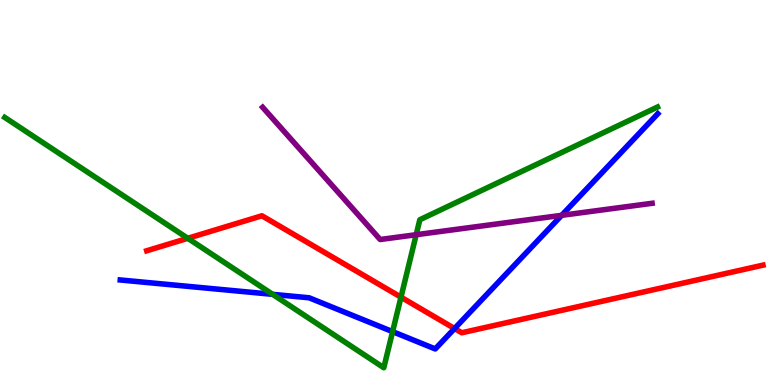[{'lines': ['blue', 'red'], 'intersections': [{'x': 5.87, 'y': 1.47}]}, {'lines': ['green', 'red'], 'intersections': [{'x': 2.42, 'y': 3.81}, {'x': 5.17, 'y': 2.28}]}, {'lines': ['purple', 'red'], 'intersections': []}, {'lines': ['blue', 'green'], 'intersections': [{'x': 3.52, 'y': 2.35}, {'x': 5.07, 'y': 1.39}]}, {'lines': ['blue', 'purple'], 'intersections': [{'x': 7.25, 'y': 4.41}]}, {'lines': ['green', 'purple'], 'intersections': [{'x': 5.37, 'y': 3.9}]}]